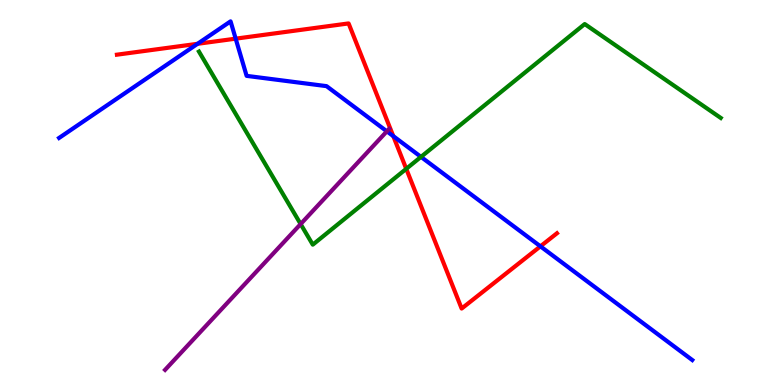[{'lines': ['blue', 'red'], 'intersections': [{'x': 2.55, 'y': 8.86}, {'x': 3.04, 'y': 9.0}, {'x': 5.07, 'y': 6.46}, {'x': 6.97, 'y': 3.6}]}, {'lines': ['green', 'red'], 'intersections': [{'x': 5.24, 'y': 5.61}]}, {'lines': ['purple', 'red'], 'intersections': []}, {'lines': ['blue', 'green'], 'intersections': [{'x': 5.43, 'y': 5.93}]}, {'lines': ['blue', 'purple'], 'intersections': [{'x': 4.99, 'y': 6.59}]}, {'lines': ['green', 'purple'], 'intersections': [{'x': 3.88, 'y': 4.18}]}]